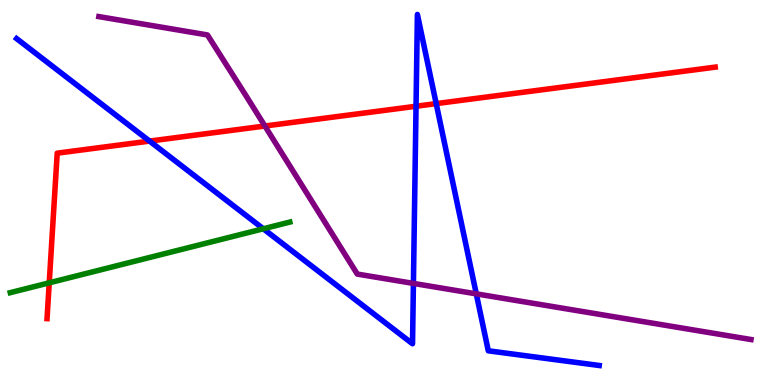[{'lines': ['blue', 'red'], 'intersections': [{'x': 1.93, 'y': 6.34}, {'x': 5.37, 'y': 7.24}, {'x': 5.63, 'y': 7.31}]}, {'lines': ['green', 'red'], 'intersections': [{'x': 0.635, 'y': 2.65}]}, {'lines': ['purple', 'red'], 'intersections': [{'x': 3.42, 'y': 6.73}]}, {'lines': ['blue', 'green'], 'intersections': [{'x': 3.4, 'y': 4.06}]}, {'lines': ['blue', 'purple'], 'intersections': [{'x': 5.33, 'y': 2.64}, {'x': 6.15, 'y': 2.37}]}, {'lines': ['green', 'purple'], 'intersections': []}]